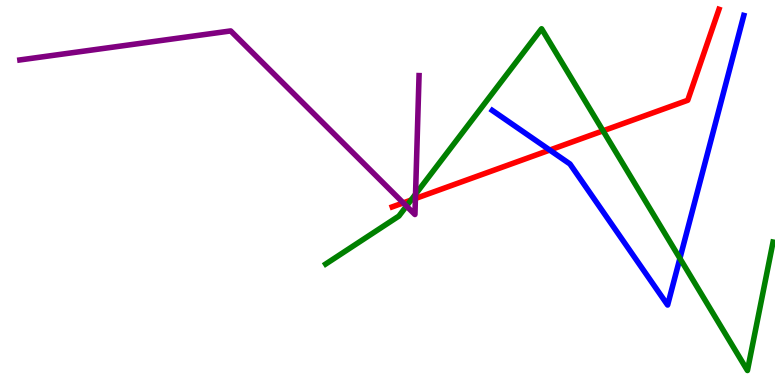[{'lines': ['blue', 'red'], 'intersections': [{'x': 7.09, 'y': 6.1}]}, {'lines': ['green', 'red'], 'intersections': [{'x': 5.3, 'y': 4.8}, {'x': 7.78, 'y': 6.6}]}, {'lines': ['purple', 'red'], 'intersections': [{'x': 5.2, 'y': 4.73}, {'x': 5.36, 'y': 4.84}]}, {'lines': ['blue', 'green'], 'intersections': [{'x': 8.77, 'y': 3.29}]}, {'lines': ['blue', 'purple'], 'intersections': []}, {'lines': ['green', 'purple'], 'intersections': [{'x': 5.24, 'y': 4.65}, {'x': 5.36, 'y': 4.96}]}]